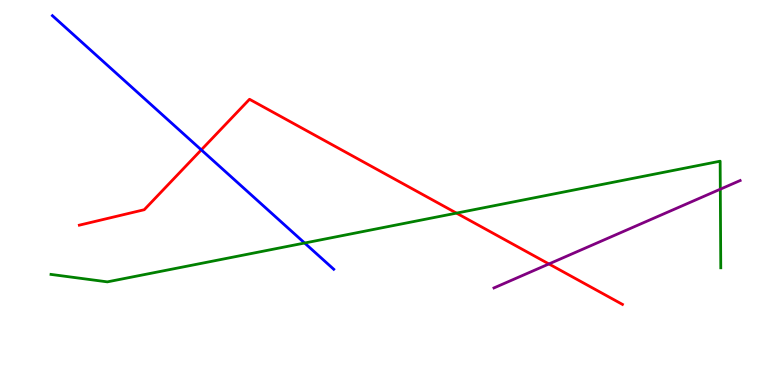[{'lines': ['blue', 'red'], 'intersections': [{'x': 2.6, 'y': 6.11}]}, {'lines': ['green', 'red'], 'intersections': [{'x': 5.89, 'y': 4.46}]}, {'lines': ['purple', 'red'], 'intersections': [{'x': 7.08, 'y': 3.14}]}, {'lines': ['blue', 'green'], 'intersections': [{'x': 3.93, 'y': 3.69}]}, {'lines': ['blue', 'purple'], 'intersections': []}, {'lines': ['green', 'purple'], 'intersections': [{'x': 9.29, 'y': 5.09}]}]